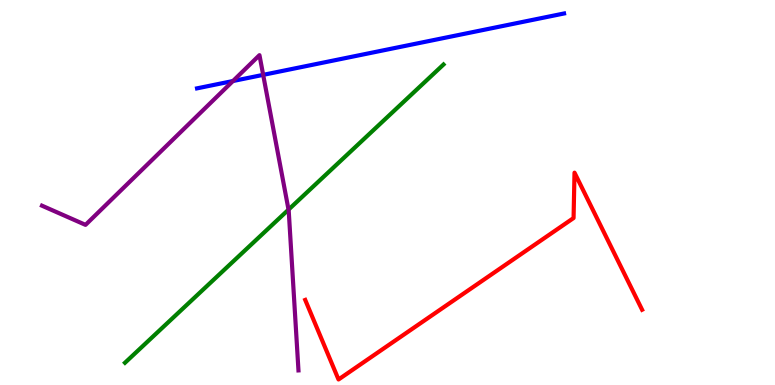[{'lines': ['blue', 'red'], 'intersections': []}, {'lines': ['green', 'red'], 'intersections': []}, {'lines': ['purple', 'red'], 'intersections': []}, {'lines': ['blue', 'green'], 'intersections': []}, {'lines': ['blue', 'purple'], 'intersections': [{'x': 3.01, 'y': 7.9}, {'x': 3.4, 'y': 8.06}]}, {'lines': ['green', 'purple'], 'intersections': [{'x': 3.72, 'y': 4.56}]}]